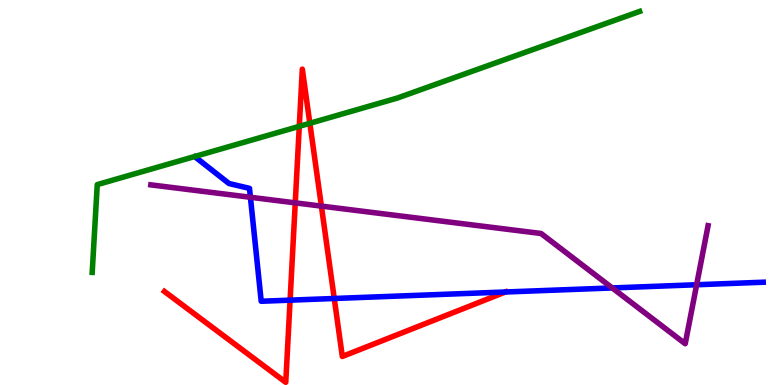[{'lines': ['blue', 'red'], 'intersections': [{'x': 3.74, 'y': 2.2}, {'x': 4.31, 'y': 2.25}, {'x': 6.52, 'y': 2.42}]}, {'lines': ['green', 'red'], 'intersections': [{'x': 3.86, 'y': 6.72}, {'x': 4.0, 'y': 6.8}]}, {'lines': ['purple', 'red'], 'intersections': [{'x': 3.81, 'y': 4.73}, {'x': 4.15, 'y': 4.65}]}, {'lines': ['blue', 'green'], 'intersections': []}, {'lines': ['blue', 'purple'], 'intersections': [{'x': 3.23, 'y': 4.88}, {'x': 7.9, 'y': 2.52}, {'x': 8.99, 'y': 2.6}]}, {'lines': ['green', 'purple'], 'intersections': []}]